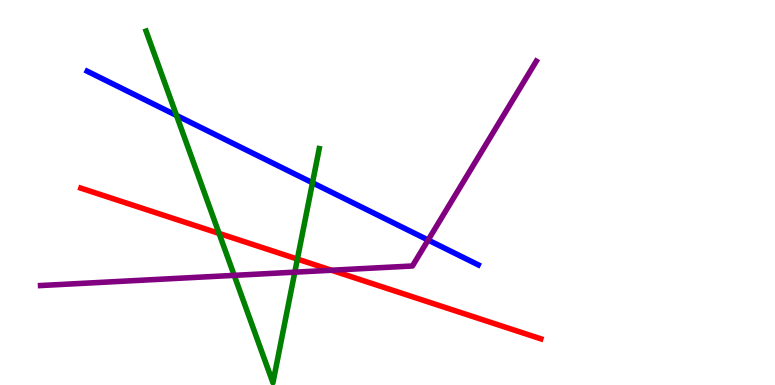[{'lines': ['blue', 'red'], 'intersections': []}, {'lines': ['green', 'red'], 'intersections': [{'x': 2.83, 'y': 3.94}, {'x': 3.84, 'y': 3.27}]}, {'lines': ['purple', 'red'], 'intersections': [{'x': 4.28, 'y': 2.98}]}, {'lines': ['blue', 'green'], 'intersections': [{'x': 2.28, 'y': 7.0}, {'x': 4.03, 'y': 5.25}]}, {'lines': ['blue', 'purple'], 'intersections': [{'x': 5.52, 'y': 3.77}]}, {'lines': ['green', 'purple'], 'intersections': [{'x': 3.02, 'y': 2.85}, {'x': 3.8, 'y': 2.93}]}]